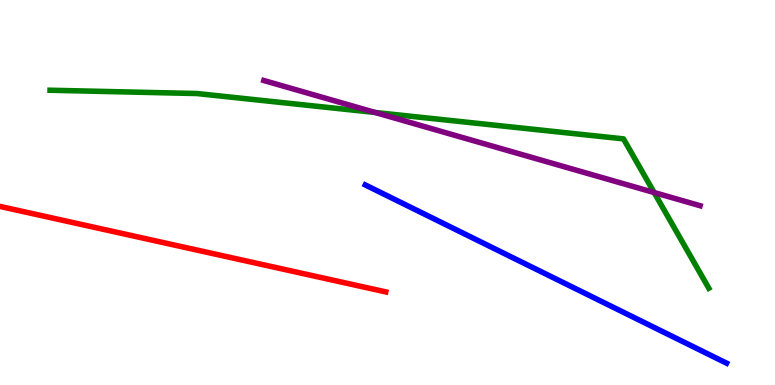[{'lines': ['blue', 'red'], 'intersections': []}, {'lines': ['green', 'red'], 'intersections': []}, {'lines': ['purple', 'red'], 'intersections': []}, {'lines': ['blue', 'green'], 'intersections': []}, {'lines': ['blue', 'purple'], 'intersections': []}, {'lines': ['green', 'purple'], 'intersections': [{'x': 4.84, 'y': 7.08}, {'x': 8.44, 'y': 5.0}]}]